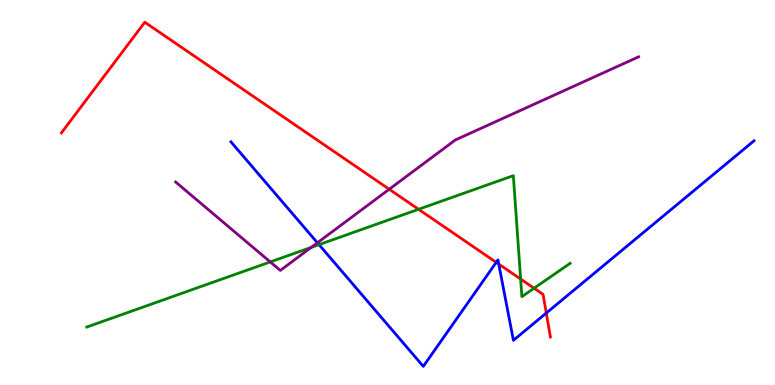[{'lines': ['blue', 'red'], 'intersections': [{'x': 6.4, 'y': 3.19}, {'x': 6.44, 'y': 3.14}, {'x': 7.05, 'y': 1.87}]}, {'lines': ['green', 'red'], 'intersections': [{'x': 5.4, 'y': 4.56}, {'x': 6.72, 'y': 2.75}, {'x': 6.89, 'y': 2.51}]}, {'lines': ['purple', 'red'], 'intersections': [{'x': 5.02, 'y': 5.08}]}, {'lines': ['blue', 'green'], 'intersections': [{'x': 4.12, 'y': 3.65}]}, {'lines': ['blue', 'purple'], 'intersections': [{'x': 4.1, 'y': 3.69}]}, {'lines': ['green', 'purple'], 'intersections': [{'x': 3.49, 'y': 3.2}, {'x': 4.02, 'y': 3.57}]}]